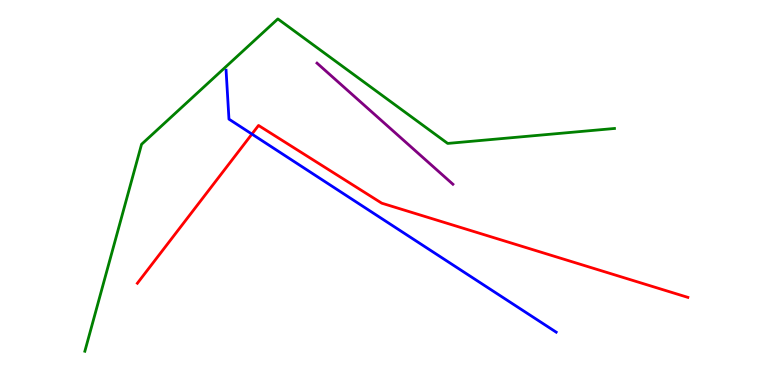[{'lines': ['blue', 'red'], 'intersections': [{'x': 3.25, 'y': 6.52}]}, {'lines': ['green', 'red'], 'intersections': []}, {'lines': ['purple', 'red'], 'intersections': []}, {'lines': ['blue', 'green'], 'intersections': []}, {'lines': ['blue', 'purple'], 'intersections': []}, {'lines': ['green', 'purple'], 'intersections': []}]